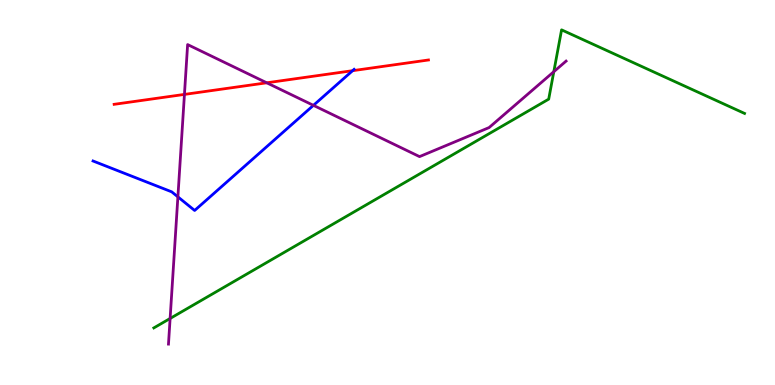[{'lines': ['blue', 'red'], 'intersections': [{'x': 4.55, 'y': 8.16}]}, {'lines': ['green', 'red'], 'intersections': []}, {'lines': ['purple', 'red'], 'intersections': [{'x': 2.38, 'y': 7.55}, {'x': 3.44, 'y': 7.85}]}, {'lines': ['blue', 'green'], 'intersections': []}, {'lines': ['blue', 'purple'], 'intersections': [{'x': 2.3, 'y': 4.89}, {'x': 4.04, 'y': 7.26}]}, {'lines': ['green', 'purple'], 'intersections': [{'x': 2.2, 'y': 1.73}, {'x': 7.15, 'y': 8.14}]}]